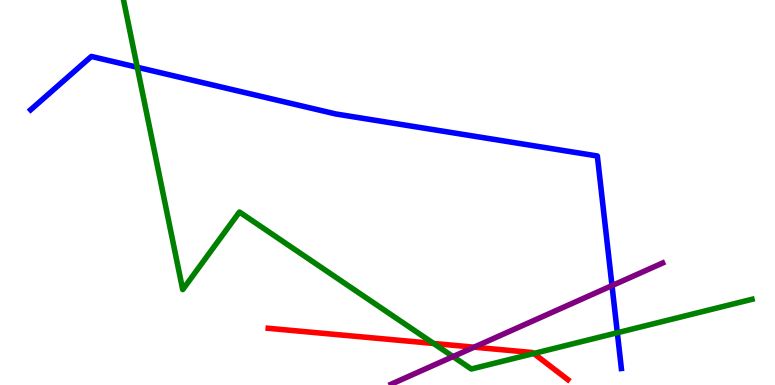[{'lines': ['blue', 'red'], 'intersections': []}, {'lines': ['green', 'red'], 'intersections': [{'x': 5.6, 'y': 1.08}, {'x': 6.89, 'y': 0.818}]}, {'lines': ['purple', 'red'], 'intersections': [{'x': 6.12, 'y': 0.982}]}, {'lines': ['blue', 'green'], 'intersections': [{'x': 1.77, 'y': 8.25}, {'x': 7.97, 'y': 1.36}]}, {'lines': ['blue', 'purple'], 'intersections': [{'x': 7.9, 'y': 2.58}]}, {'lines': ['green', 'purple'], 'intersections': [{'x': 5.85, 'y': 0.738}]}]